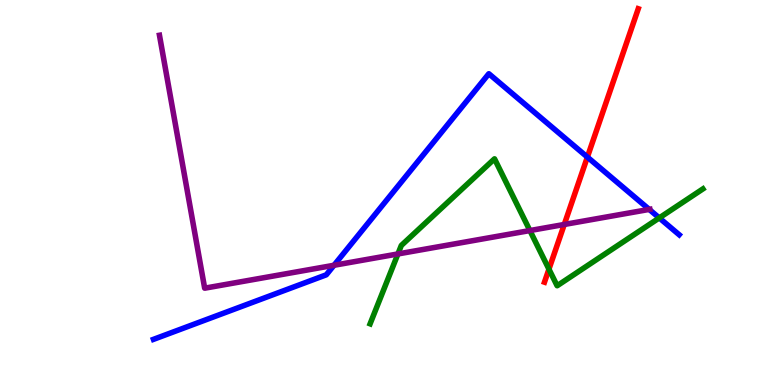[{'lines': ['blue', 'red'], 'intersections': [{'x': 7.58, 'y': 5.92}]}, {'lines': ['green', 'red'], 'intersections': [{'x': 7.08, 'y': 3.01}]}, {'lines': ['purple', 'red'], 'intersections': [{'x': 7.28, 'y': 4.17}]}, {'lines': ['blue', 'green'], 'intersections': [{'x': 8.51, 'y': 4.34}]}, {'lines': ['blue', 'purple'], 'intersections': [{'x': 4.31, 'y': 3.11}, {'x': 8.38, 'y': 4.56}]}, {'lines': ['green', 'purple'], 'intersections': [{'x': 5.13, 'y': 3.4}, {'x': 6.84, 'y': 4.01}]}]